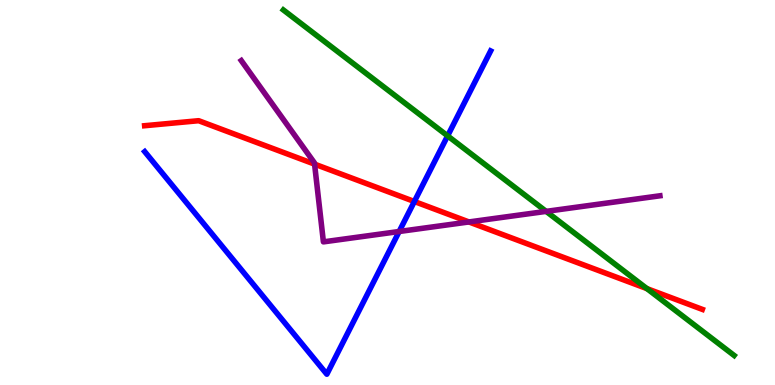[{'lines': ['blue', 'red'], 'intersections': [{'x': 5.35, 'y': 4.77}]}, {'lines': ['green', 'red'], 'intersections': [{'x': 8.35, 'y': 2.5}]}, {'lines': ['purple', 'red'], 'intersections': [{'x': 4.06, 'y': 5.74}, {'x': 6.05, 'y': 4.24}]}, {'lines': ['blue', 'green'], 'intersections': [{'x': 5.78, 'y': 6.47}]}, {'lines': ['blue', 'purple'], 'intersections': [{'x': 5.15, 'y': 3.99}]}, {'lines': ['green', 'purple'], 'intersections': [{'x': 7.05, 'y': 4.51}]}]